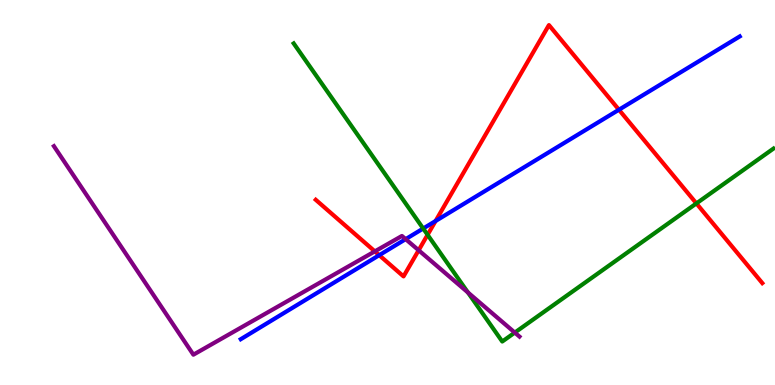[{'lines': ['blue', 'red'], 'intersections': [{'x': 4.89, 'y': 3.37}, {'x': 5.62, 'y': 4.26}, {'x': 7.99, 'y': 7.15}]}, {'lines': ['green', 'red'], 'intersections': [{'x': 5.52, 'y': 3.9}, {'x': 8.99, 'y': 4.72}]}, {'lines': ['purple', 'red'], 'intersections': [{'x': 4.84, 'y': 3.47}, {'x': 5.4, 'y': 3.5}]}, {'lines': ['blue', 'green'], 'intersections': [{'x': 5.46, 'y': 4.06}]}, {'lines': ['blue', 'purple'], 'intersections': [{'x': 5.23, 'y': 3.79}]}, {'lines': ['green', 'purple'], 'intersections': [{'x': 6.04, 'y': 2.4}, {'x': 6.64, 'y': 1.36}]}]